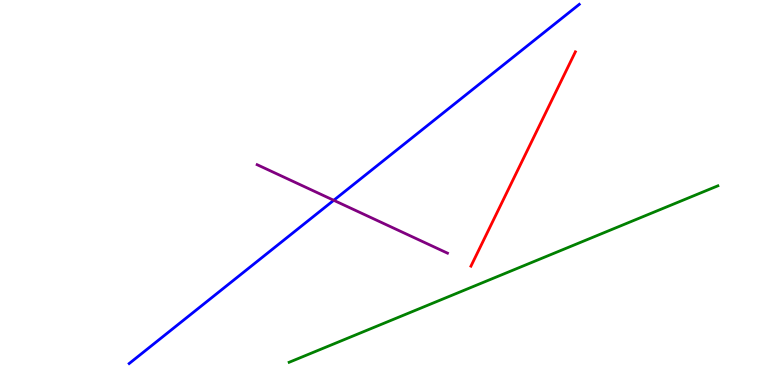[{'lines': ['blue', 'red'], 'intersections': []}, {'lines': ['green', 'red'], 'intersections': []}, {'lines': ['purple', 'red'], 'intersections': []}, {'lines': ['blue', 'green'], 'intersections': []}, {'lines': ['blue', 'purple'], 'intersections': [{'x': 4.31, 'y': 4.8}]}, {'lines': ['green', 'purple'], 'intersections': []}]